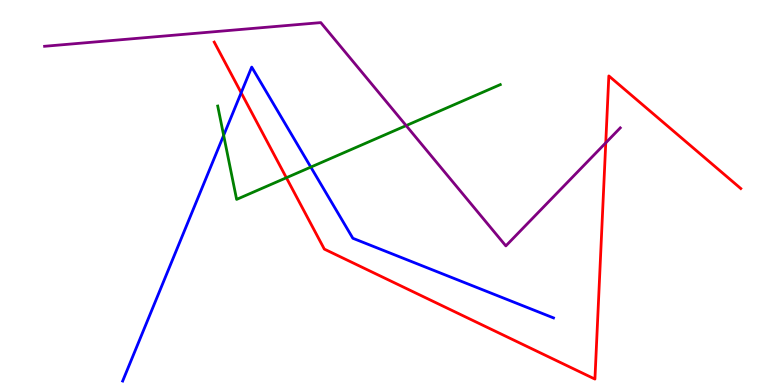[{'lines': ['blue', 'red'], 'intersections': [{'x': 3.11, 'y': 7.59}]}, {'lines': ['green', 'red'], 'intersections': [{'x': 3.7, 'y': 5.38}]}, {'lines': ['purple', 'red'], 'intersections': [{'x': 7.82, 'y': 6.29}]}, {'lines': ['blue', 'green'], 'intersections': [{'x': 2.89, 'y': 6.48}, {'x': 4.01, 'y': 5.66}]}, {'lines': ['blue', 'purple'], 'intersections': []}, {'lines': ['green', 'purple'], 'intersections': [{'x': 5.24, 'y': 6.74}]}]